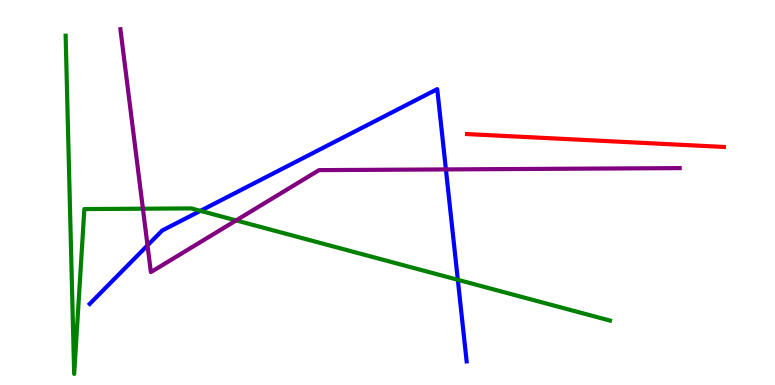[{'lines': ['blue', 'red'], 'intersections': []}, {'lines': ['green', 'red'], 'intersections': []}, {'lines': ['purple', 'red'], 'intersections': []}, {'lines': ['blue', 'green'], 'intersections': [{'x': 2.59, 'y': 4.52}, {'x': 5.91, 'y': 2.73}]}, {'lines': ['blue', 'purple'], 'intersections': [{'x': 1.9, 'y': 3.63}, {'x': 5.75, 'y': 5.6}]}, {'lines': ['green', 'purple'], 'intersections': [{'x': 1.84, 'y': 4.58}, {'x': 3.05, 'y': 4.27}]}]